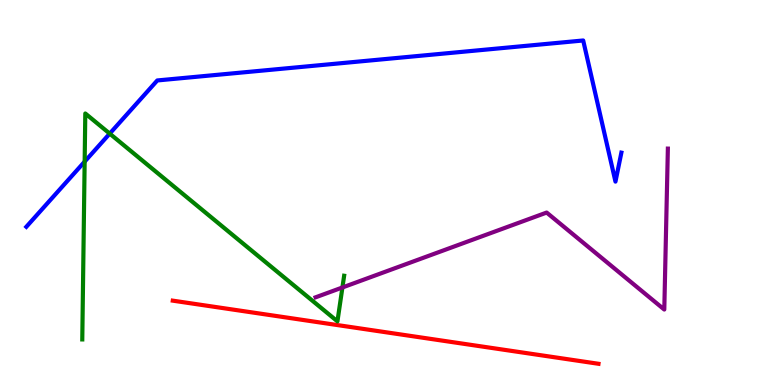[{'lines': ['blue', 'red'], 'intersections': []}, {'lines': ['green', 'red'], 'intersections': []}, {'lines': ['purple', 'red'], 'intersections': []}, {'lines': ['blue', 'green'], 'intersections': [{'x': 1.09, 'y': 5.8}, {'x': 1.42, 'y': 6.53}]}, {'lines': ['blue', 'purple'], 'intersections': []}, {'lines': ['green', 'purple'], 'intersections': [{'x': 4.42, 'y': 2.53}]}]